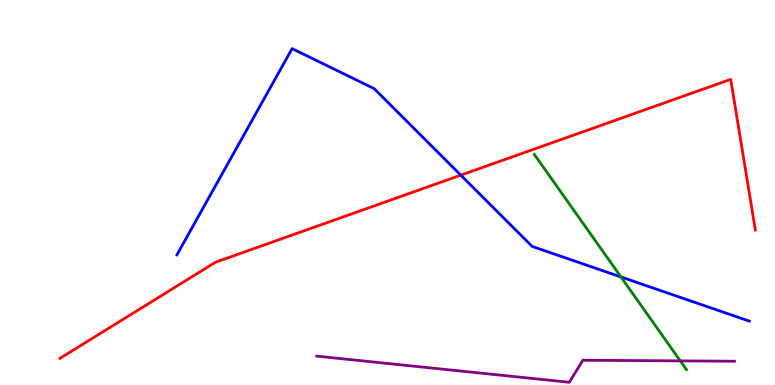[{'lines': ['blue', 'red'], 'intersections': [{'x': 5.95, 'y': 5.45}]}, {'lines': ['green', 'red'], 'intersections': []}, {'lines': ['purple', 'red'], 'intersections': []}, {'lines': ['blue', 'green'], 'intersections': [{'x': 8.01, 'y': 2.81}]}, {'lines': ['blue', 'purple'], 'intersections': []}, {'lines': ['green', 'purple'], 'intersections': [{'x': 8.78, 'y': 0.627}]}]